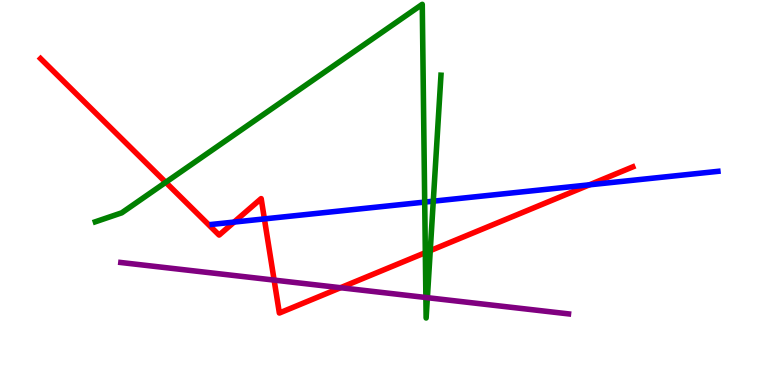[{'lines': ['blue', 'red'], 'intersections': [{'x': 3.02, 'y': 4.23}, {'x': 3.41, 'y': 4.31}, {'x': 7.61, 'y': 5.2}]}, {'lines': ['green', 'red'], 'intersections': [{'x': 2.14, 'y': 5.27}, {'x': 5.49, 'y': 3.44}, {'x': 5.55, 'y': 3.49}]}, {'lines': ['purple', 'red'], 'intersections': [{'x': 3.54, 'y': 2.72}, {'x': 4.39, 'y': 2.53}]}, {'lines': ['blue', 'green'], 'intersections': [{'x': 5.48, 'y': 4.75}, {'x': 5.59, 'y': 4.77}]}, {'lines': ['blue', 'purple'], 'intersections': []}, {'lines': ['green', 'purple'], 'intersections': [{'x': 5.5, 'y': 2.27}, {'x': 5.51, 'y': 2.27}]}]